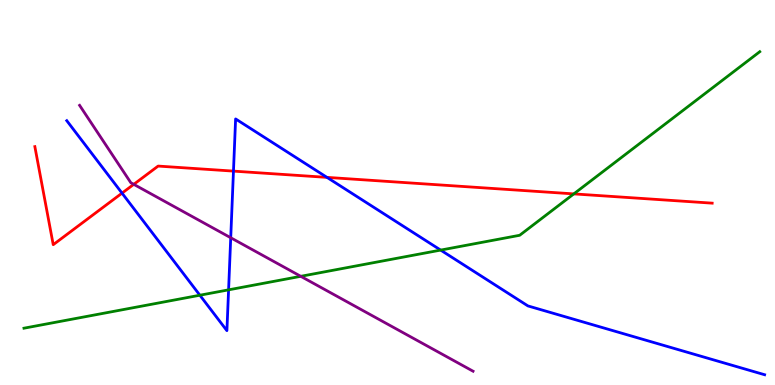[{'lines': ['blue', 'red'], 'intersections': [{'x': 1.57, 'y': 4.98}, {'x': 3.01, 'y': 5.56}, {'x': 4.22, 'y': 5.39}]}, {'lines': ['green', 'red'], 'intersections': [{'x': 7.4, 'y': 4.96}]}, {'lines': ['purple', 'red'], 'intersections': [{'x': 1.73, 'y': 5.21}]}, {'lines': ['blue', 'green'], 'intersections': [{'x': 2.58, 'y': 2.33}, {'x': 2.95, 'y': 2.47}, {'x': 5.69, 'y': 3.5}]}, {'lines': ['blue', 'purple'], 'intersections': [{'x': 2.98, 'y': 3.82}]}, {'lines': ['green', 'purple'], 'intersections': [{'x': 3.88, 'y': 2.82}]}]